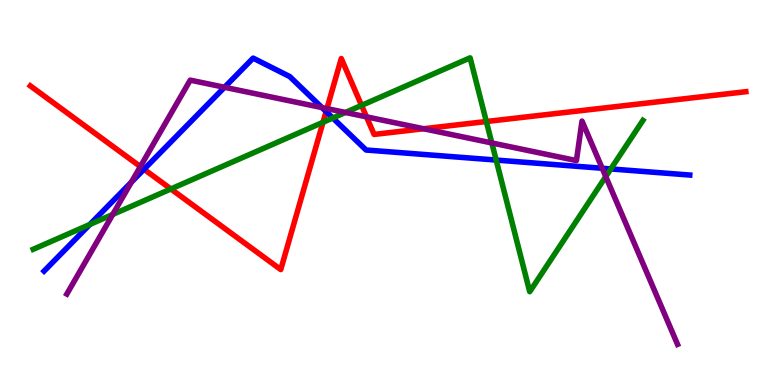[{'lines': ['blue', 'red'], 'intersections': [{'x': 1.86, 'y': 5.6}, {'x': 4.21, 'y': 7.1}]}, {'lines': ['green', 'red'], 'intersections': [{'x': 2.2, 'y': 5.09}, {'x': 4.17, 'y': 6.82}, {'x': 4.67, 'y': 7.26}, {'x': 6.28, 'y': 6.84}]}, {'lines': ['purple', 'red'], 'intersections': [{'x': 1.81, 'y': 5.67}, {'x': 4.22, 'y': 7.18}, {'x': 4.73, 'y': 6.96}, {'x': 5.47, 'y': 6.66}]}, {'lines': ['blue', 'green'], 'intersections': [{'x': 1.16, 'y': 4.17}, {'x': 4.29, 'y': 6.93}, {'x': 6.4, 'y': 5.84}, {'x': 7.88, 'y': 5.61}]}, {'lines': ['blue', 'purple'], 'intersections': [{'x': 1.7, 'y': 5.27}, {'x': 2.9, 'y': 7.73}, {'x': 4.15, 'y': 7.21}, {'x': 7.77, 'y': 5.63}]}, {'lines': ['green', 'purple'], 'intersections': [{'x': 1.45, 'y': 4.43}, {'x': 4.46, 'y': 7.08}, {'x': 6.35, 'y': 6.29}, {'x': 7.82, 'y': 5.41}]}]